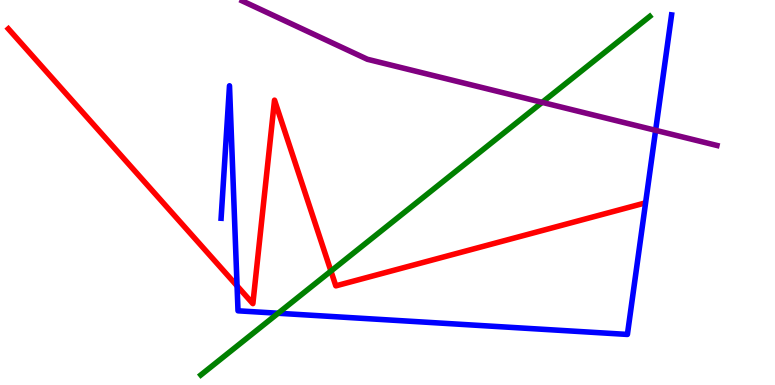[{'lines': ['blue', 'red'], 'intersections': [{'x': 3.06, 'y': 2.57}]}, {'lines': ['green', 'red'], 'intersections': [{'x': 4.27, 'y': 2.96}]}, {'lines': ['purple', 'red'], 'intersections': []}, {'lines': ['blue', 'green'], 'intersections': [{'x': 3.59, 'y': 1.86}]}, {'lines': ['blue', 'purple'], 'intersections': [{'x': 8.46, 'y': 6.61}]}, {'lines': ['green', 'purple'], 'intersections': [{'x': 7.0, 'y': 7.34}]}]